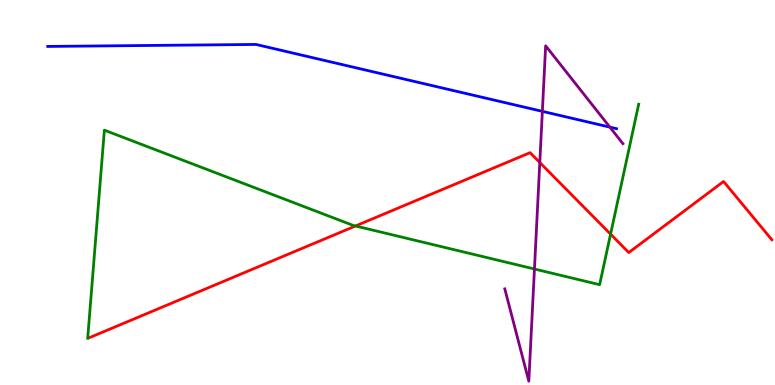[{'lines': ['blue', 'red'], 'intersections': []}, {'lines': ['green', 'red'], 'intersections': [{'x': 4.59, 'y': 4.13}, {'x': 7.88, 'y': 3.92}]}, {'lines': ['purple', 'red'], 'intersections': [{'x': 6.97, 'y': 5.78}]}, {'lines': ['blue', 'green'], 'intersections': []}, {'lines': ['blue', 'purple'], 'intersections': [{'x': 7.0, 'y': 7.11}, {'x': 7.87, 'y': 6.7}]}, {'lines': ['green', 'purple'], 'intersections': [{'x': 6.9, 'y': 3.01}]}]